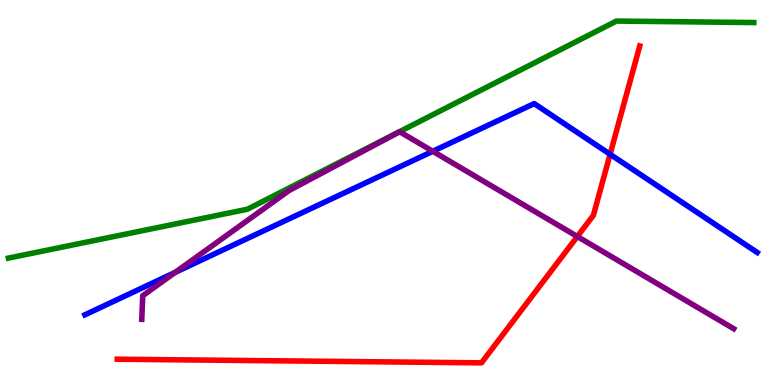[{'lines': ['blue', 'red'], 'intersections': [{'x': 7.87, 'y': 5.99}]}, {'lines': ['green', 'red'], 'intersections': []}, {'lines': ['purple', 'red'], 'intersections': [{'x': 7.45, 'y': 3.86}]}, {'lines': ['blue', 'green'], 'intersections': []}, {'lines': ['blue', 'purple'], 'intersections': [{'x': 2.26, 'y': 2.92}, {'x': 5.58, 'y': 6.07}]}, {'lines': ['green', 'purple'], 'intersections': []}]